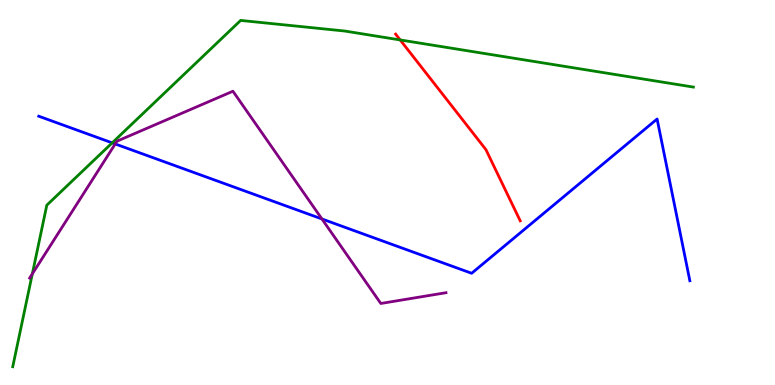[{'lines': ['blue', 'red'], 'intersections': []}, {'lines': ['green', 'red'], 'intersections': [{'x': 5.16, 'y': 8.96}]}, {'lines': ['purple', 'red'], 'intersections': []}, {'lines': ['blue', 'green'], 'intersections': [{'x': 1.45, 'y': 6.29}]}, {'lines': ['blue', 'purple'], 'intersections': [{'x': 1.49, 'y': 6.26}, {'x': 4.15, 'y': 4.31}]}, {'lines': ['green', 'purple'], 'intersections': [{'x': 0.417, 'y': 2.89}]}]